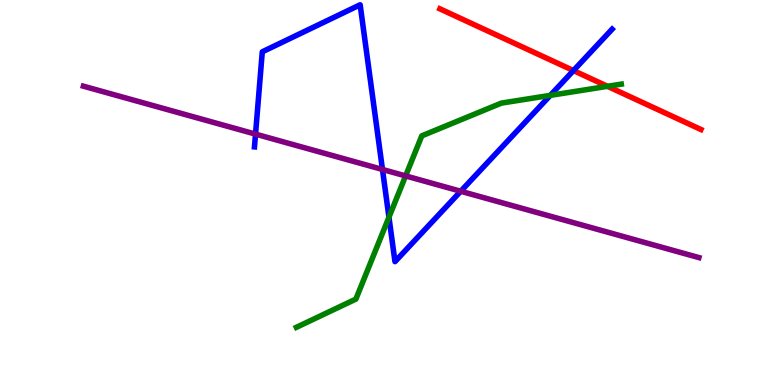[{'lines': ['blue', 'red'], 'intersections': [{'x': 7.4, 'y': 8.17}]}, {'lines': ['green', 'red'], 'intersections': [{'x': 7.84, 'y': 7.76}]}, {'lines': ['purple', 'red'], 'intersections': []}, {'lines': ['blue', 'green'], 'intersections': [{'x': 5.02, 'y': 4.36}, {'x': 7.1, 'y': 7.52}]}, {'lines': ['blue', 'purple'], 'intersections': [{'x': 3.3, 'y': 6.52}, {'x': 4.94, 'y': 5.6}, {'x': 5.94, 'y': 5.03}]}, {'lines': ['green', 'purple'], 'intersections': [{'x': 5.23, 'y': 5.43}]}]